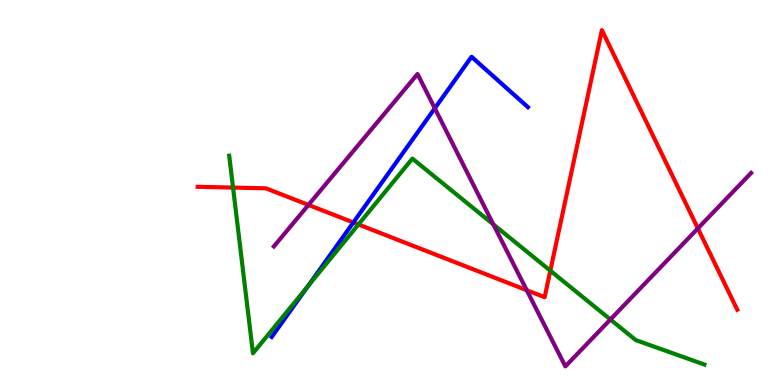[{'lines': ['blue', 'red'], 'intersections': [{'x': 4.56, 'y': 4.22}]}, {'lines': ['green', 'red'], 'intersections': [{'x': 3.01, 'y': 5.13}, {'x': 4.63, 'y': 4.17}, {'x': 7.1, 'y': 2.97}]}, {'lines': ['purple', 'red'], 'intersections': [{'x': 3.98, 'y': 4.68}, {'x': 6.8, 'y': 2.46}, {'x': 9.0, 'y': 4.07}]}, {'lines': ['blue', 'green'], 'intersections': [{'x': 3.97, 'y': 2.57}]}, {'lines': ['blue', 'purple'], 'intersections': [{'x': 5.61, 'y': 7.19}]}, {'lines': ['green', 'purple'], 'intersections': [{'x': 6.37, 'y': 4.17}, {'x': 7.88, 'y': 1.7}]}]